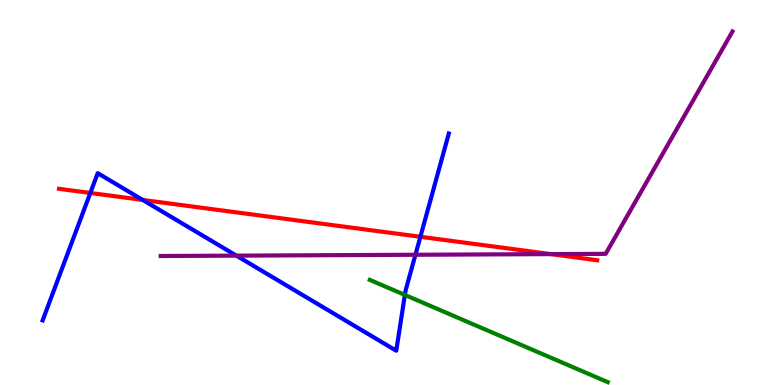[{'lines': ['blue', 'red'], 'intersections': [{'x': 1.17, 'y': 4.99}, {'x': 1.84, 'y': 4.81}, {'x': 5.42, 'y': 3.85}]}, {'lines': ['green', 'red'], 'intersections': []}, {'lines': ['purple', 'red'], 'intersections': [{'x': 7.11, 'y': 3.4}]}, {'lines': ['blue', 'green'], 'intersections': [{'x': 5.22, 'y': 2.34}]}, {'lines': ['blue', 'purple'], 'intersections': [{'x': 3.05, 'y': 3.36}, {'x': 5.36, 'y': 3.38}]}, {'lines': ['green', 'purple'], 'intersections': []}]